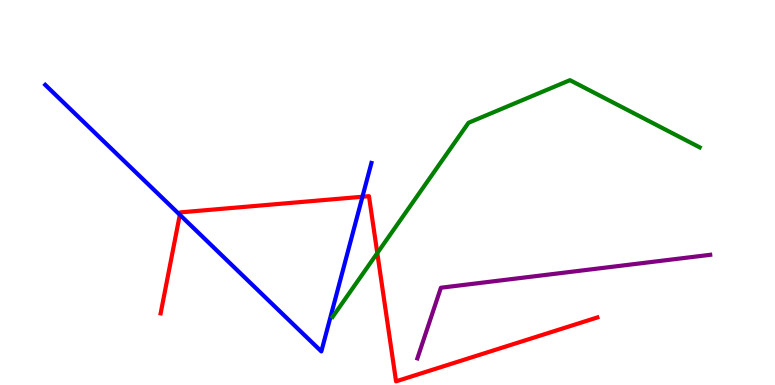[{'lines': ['blue', 'red'], 'intersections': [{'x': 2.32, 'y': 4.42}, {'x': 4.68, 'y': 4.89}]}, {'lines': ['green', 'red'], 'intersections': [{'x': 4.87, 'y': 3.43}]}, {'lines': ['purple', 'red'], 'intersections': []}, {'lines': ['blue', 'green'], 'intersections': []}, {'lines': ['blue', 'purple'], 'intersections': []}, {'lines': ['green', 'purple'], 'intersections': []}]